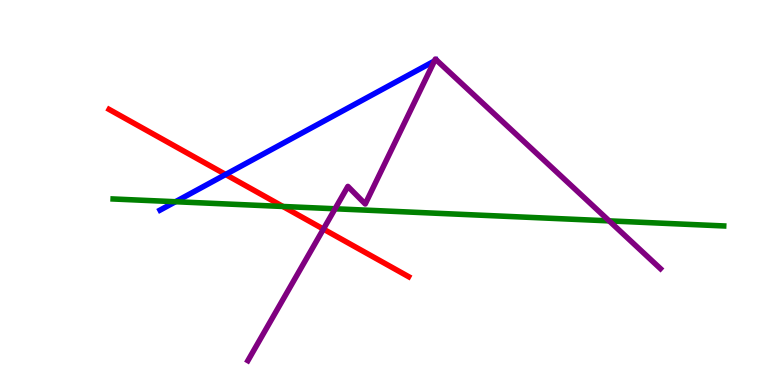[{'lines': ['blue', 'red'], 'intersections': [{'x': 2.91, 'y': 5.47}]}, {'lines': ['green', 'red'], 'intersections': [{'x': 3.65, 'y': 4.64}]}, {'lines': ['purple', 'red'], 'intersections': [{'x': 4.17, 'y': 4.05}]}, {'lines': ['blue', 'green'], 'intersections': [{'x': 2.26, 'y': 4.76}]}, {'lines': ['blue', 'purple'], 'intersections': [{'x': 5.61, 'y': 8.41}]}, {'lines': ['green', 'purple'], 'intersections': [{'x': 4.32, 'y': 4.58}, {'x': 7.86, 'y': 4.26}]}]